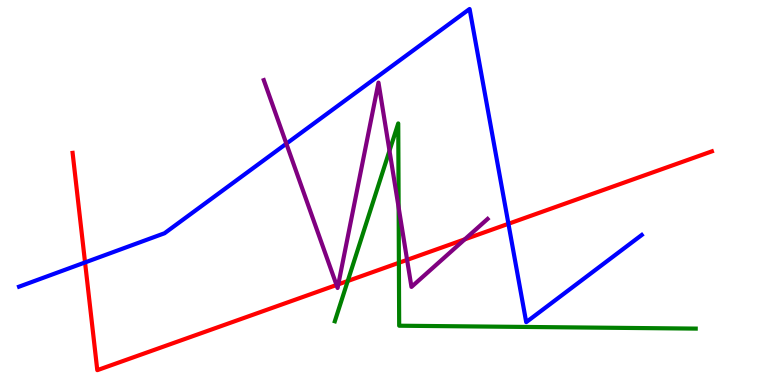[{'lines': ['blue', 'red'], 'intersections': [{'x': 1.1, 'y': 3.18}, {'x': 6.56, 'y': 4.19}]}, {'lines': ['green', 'red'], 'intersections': [{'x': 4.49, 'y': 2.7}, {'x': 5.15, 'y': 3.17}]}, {'lines': ['purple', 'red'], 'intersections': [{'x': 4.34, 'y': 2.6}, {'x': 4.37, 'y': 2.61}, {'x': 5.25, 'y': 3.25}, {'x': 6.0, 'y': 3.78}]}, {'lines': ['blue', 'green'], 'intersections': []}, {'lines': ['blue', 'purple'], 'intersections': [{'x': 3.69, 'y': 6.27}]}, {'lines': ['green', 'purple'], 'intersections': [{'x': 5.03, 'y': 6.08}, {'x': 5.14, 'y': 4.61}]}]